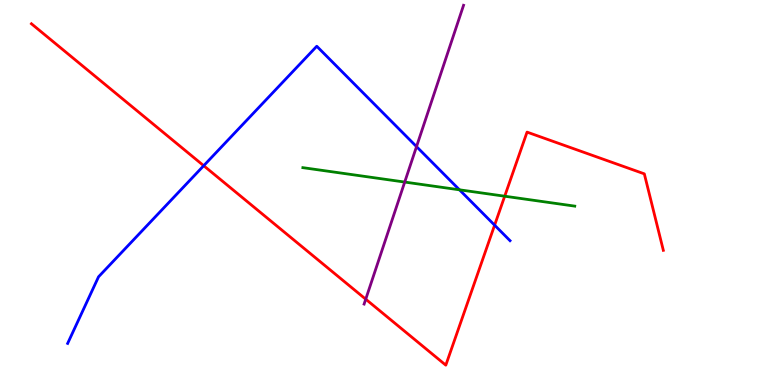[{'lines': ['blue', 'red'], 'intersections': [{'x': 2.63, 'y': 5.7}, {'x': 6.38, 'y': 4.15}]}, {'lines': ['green', 'red'], 'intersections': [{'x': 6.51, 'y': 4.9}]}, {'lines': ['purple', 'red'], 'intersections': [{'x': 4.72, 'y': 2.23}]}, {'lines': ['blue', 'green'], 'intersections': [{'x': 5.93, 'y': 5.07}]}, {'lines': ['blue', 'purple'], 'intersections': [{'x': 5.37, 'y': 6.19}]}, {'lines': ['green', 'purple'], 'intersections': [{'x': 5.22, 'y': 5.27}]}]